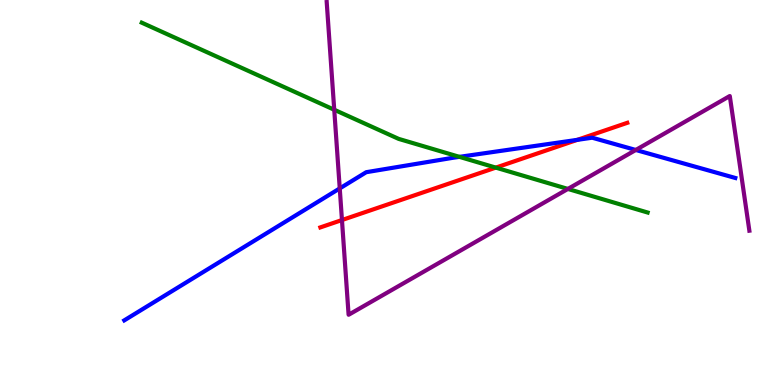[{'lines': ['blue', 'red'], 'intersections': [{'x': 7.45, 'y': 6.37}]}, {'lines': ['green', 'red'], 'intersections': [{'x': 6.4, 'y': 5.65}]}, {'lines': ['purple', 'red'], 'intersections': [{'x': 4.41, 'y': 4.28}]}, {'lines': ['blue', 'green'], 'intersections': [{'x': 5.93, 'y': 5.93}]}, {'lines': ['blue', 'purple'], 'intersections': [{'x': 4.38, 'y': 5.11}, {'x': 8.2, 'y': 6.1}]}, {'lines': ['green', 'purple'], 'intersections': [{'x': 4.31, 'y': 7.15}, {'x': 7.33, 'y': 5.09}]}]